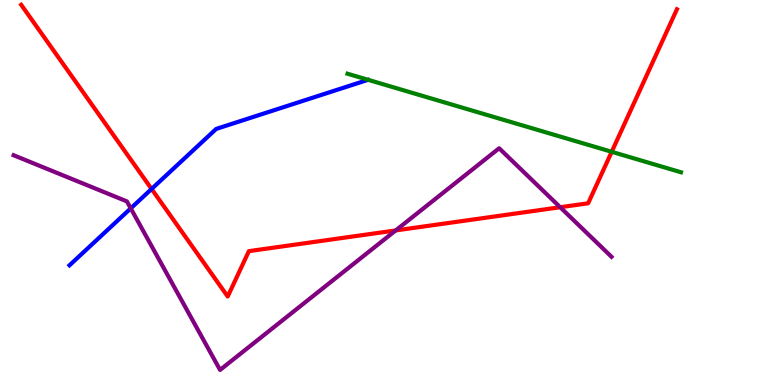[{'lines': ['blue', 'red'], 'intersections': [{'x': 1.96, 'y': 5.09}]}, {'lines': ['green', 'red'], 'intersections': [{'x': 7.89, 'y': 6.06}]}, {'lines': ['purple', 'red'], 'intersections': [{'x': 5.11, 'y': 4.01}, {'x': 7.23, 'y': 4.62}]}, {'lines': ['blue', 'green'], 'intersections': []}, {'lines': ['blue', 'purple'], 'intersections': [{'x': 1.69, 'y': 4.59}]}, {'lines': ['green', 'purple'], 'intersections': []}]